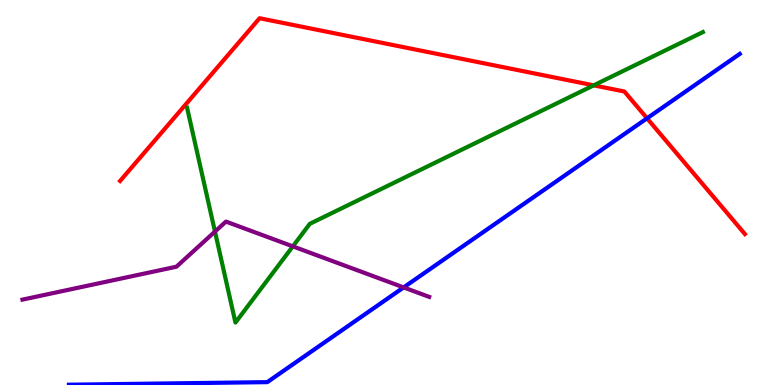[{'lines': ['blue', 'red'], 'intersections': [{'x': 8.35, 'y': 6.93}]}, {'lines': ['green', 'red'], 'intersections': [{'x': 7.66, 'y': 7.78}]}, {'lines': ['purple', 'red'], 'intersections': []}, {'lines': ['blue', 'green'], 'intersections': []}, {'lines': ['blue', 'purple'], 'intersections': [{'x': 5.21, 'y': 2.53}]}, {'lines': ['green', 'purple'], 'intersections': [{'x': 2.77, 'y': 3.98}, {'x': 3.78, 'y': 3.6}]}]